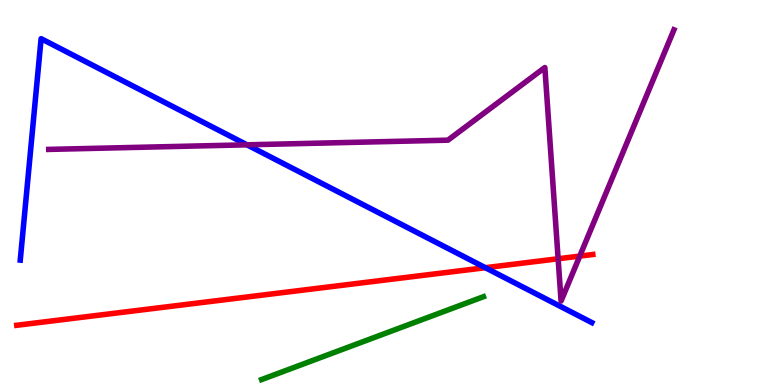[{'lines': ['blue', 'red'], 'intersections': [{'x': 6.26, 'y': 3.05}]}, {'lines': ['green', 'red'], 'intersections': []}, {'lines': ['purple', 'red'], 'intersections': [{'x': 7.2, 'y': 3.28}, {'x': 7.48, 'y': 3.35}]}, {'lines': ['blue', 'green'], 'intersections': []}, {'lines': ['blue', 'purple'], 'intersections': [{'x': 3.19, 'y': 6.24}]}, {'lines': ['green', 'purple'], 'intersections': []}]